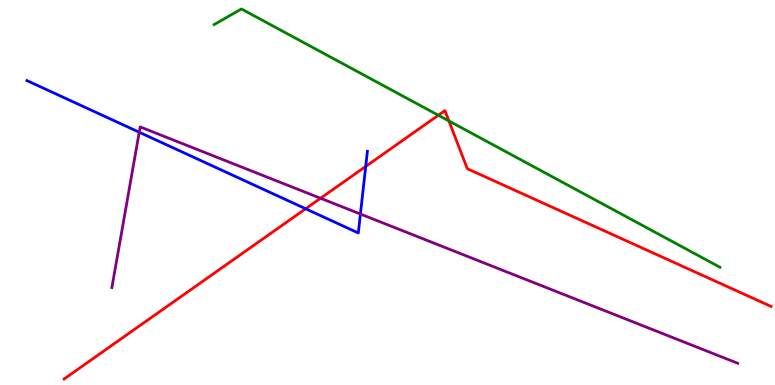[{'lines': ['blue', 'red'], 'intersections': [{'x': 3.94, 'y': 4.58}, {'x': 4.72, 'y': 5.68}]}, {'lines': ['green', 'red'], 'intersections': [{'x': 5.66, 'y': 7.01}, {'x': 5.79, 'y': 6.86}]}, {'lines': ['purple', 'red'], 'intersections': [{'x': 4.14, 'y': 4.85}]}, {'lines': ['blue', 'green'], 'intersections': []}, {'lines': ['blue', 'purple'], 'intersections': [{'x': 1.8, 'y': 6.57}, {'x': 4.65, 'y': 4.44}]}, {'lines': ['green', 'purple'], 'intersections': []}]